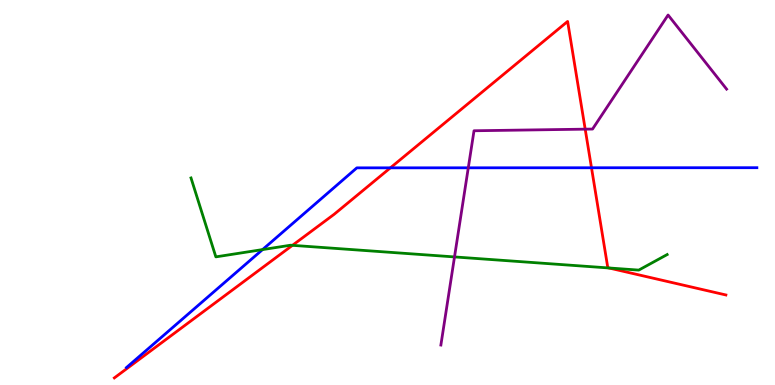[{'lines': ['blue', 'red'], 'intersections': [{'x': 5.04, 'y': 5.64}, {'x': 7.63, 'y': 5.64}]}, {'lines': ['green', 'red'], 'intersections': [{'x': 3.77, 'y': 3.63}, {'x': 7.86, 'y': 3.04}]}, {'lines': ['purple', 'red'], 'intersections': [{'x': 7.55, 'y': 6.65}]}, {'lines': ['blue', 'green'], 'intersections': [{'x': 3.39, 'y': 3.52}]}, {'lines': ['blue', 'purple'], 'intersections': [{'x': 6.04, 'y': 5.64}]}, {'lines': ['green', 'purple'], 'intersections': [{'x': 5.86, 'y': 3.33}]}]